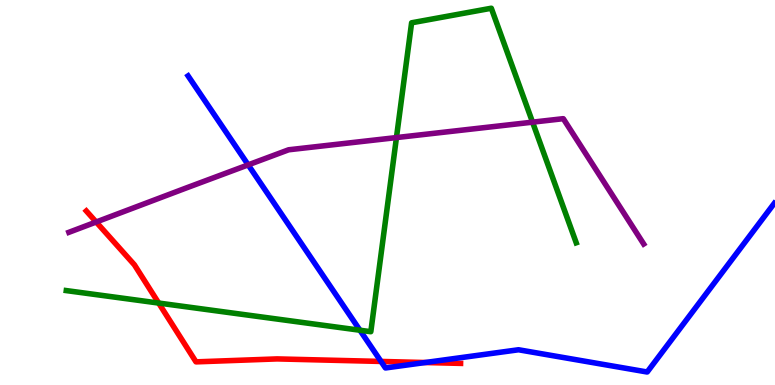[{'lines': ['blue', 'red'], 'intersections': [{'x': 4.92, 'y': 0.612}, {'x': 5.49, 'y': 0.584}]}, {'lines': ['green', 'red'], 'intersections': [{'x': 2.05, 'y': 2.13}]}, {'lines': ['purple', 'red'], 'intersections': [{'x': 1.24, 'y': 4.23}]}, {'lines': ['blue', 'green'], 'intersections': [{'x': 4.64, 'y': 1.42}]}, {'lines': ['blue', 'purple'], 'intersections': [{'x': 3.2, 'y': 5.72}]}, {'lines': ['green', 'purple'], 'intersections': [{'x': 5.12, 'y': 6.43}, {'x': 6.87, 'y': 6.83}]}]